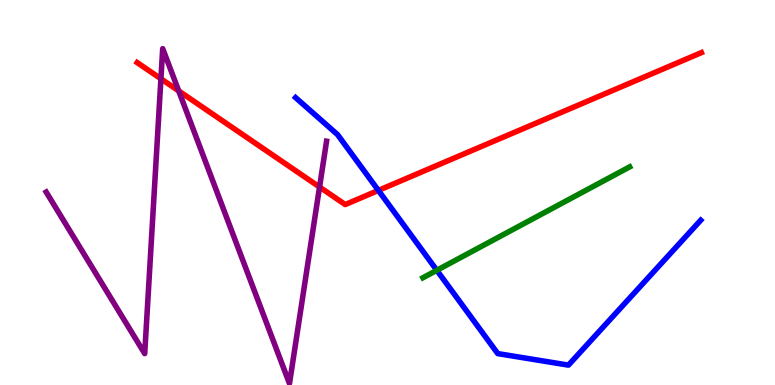[{'lines': ['blue', 'red'], 'intersections': [{'x': 4.88, 'y': 5.05}]}, {'lines': ['green', 'red'], 'intersections': []}, {'lines': ['purple', 'red'], 'intersections': [{'x': 2.08, 'y': 7.95}, {'x': 2.31, 'y': 7.64}, {'x': 4.12, 'y': 5.14}]}, {'lines': ['blue', 'green'], 'intersections': [{'x': 5.64, 'y': 2.98}]}, {'lines': ['blue', 'purple'], 'intersections': []}, {'lines': ['green', 'purple'], 'intersections': []}]